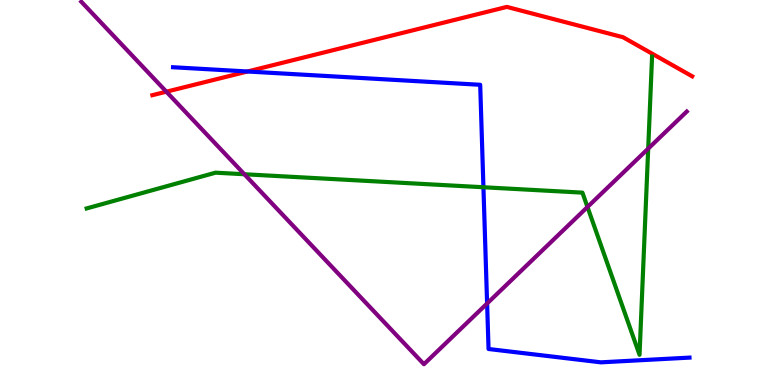[{'lines': ['blue', 'red'], 'intersections': [{'x': 3.19, 'y': 8.14}]}, {'lines': ['green', 'red'], 'intersections': []}, {'lines': ['purple', 'red'], 'intersections': [{'x': 2.15, 'y': 7.62}]}, {'lines': ['blue', 'green'], 'intersections': [{'x': 6.24, 'y': 5.14}]}, {'lines': ['blue', 'purple'], 'intersections': [{'x': 6.29, 'y': 2.12}]}, {'lines': ['green', 'purple'], 'intersections': [{'x': 3.15, 'y': 5.47}, {'x': 7.58, 'y': 4.62}, {'x': 8.36, 'y': 6.14}]}]